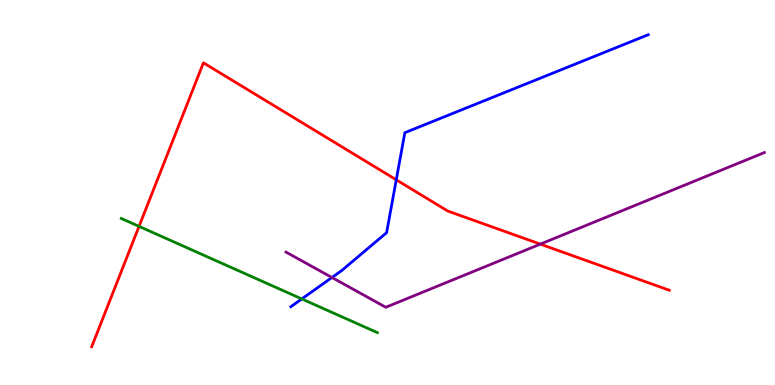[{'lines': ['blue', 'red'], 'intersections': [{'x': 5.11, 'y': 5.33}]}, {'lines': ['green', 'red'], 'intersections': [{'x': 1.79, 'y': 4.12}]}, {'lines': ['purple', 'red'], 'intersections': [{'x': 6.97, 'y': 3.66}]}, {'lines': ['blue', 'green'], 'intersections': [{'x': 3.89, 'y': 2.24}]}, {'lines': ['blue', 'purple'], 'intersections': [{'x': 4.28, 'y': 2.79}]}, {'lines': ['green', 'purple'], 'intersections': []}]